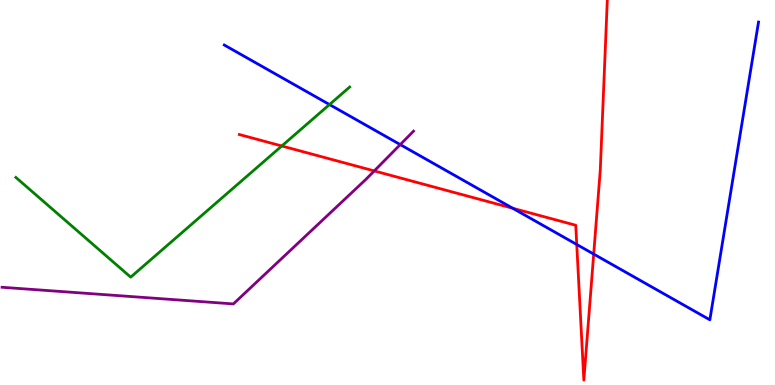[{'lines': ['blue', 'red'], 'intersections': [{'x': 6.62, 'y': 4.59}, {'x': 7.44, 'y': 3.65}, {'x': 7.66, 'y': 3.4}]}, {'lines': ['green', 'red'], 'intersections': [{'x': 3.64, 'y': 6.21}]}, {'lines': ['purple', 'red'], 'intersections': [{'x': 4.83, 'y': 5.56}]}, {'lines': ['blue', 'green'], 'intersections': [{'x': 4.25, 'y': 7.28}]}, {'lines': ['blue', 'purple'], 'intersections': [{'x': 5.16, 'y': 6.24}]}, {'lines': ['green', 'purple'], 'intersections': []}]